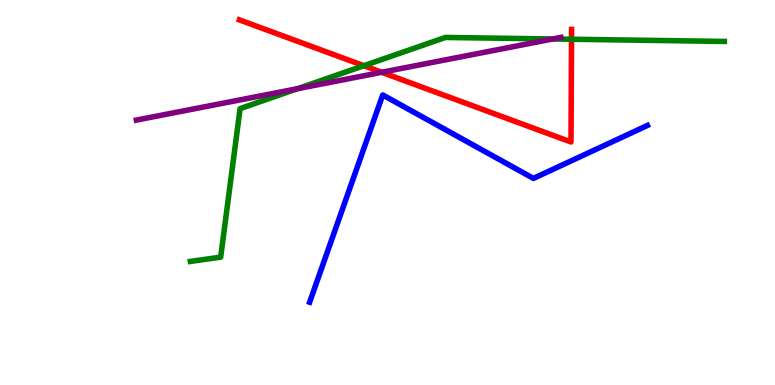[{'lines': ['blue', 'red'], 'intersections': []}, {'lines': ['green', 'red'], 'intersections': [{'x': 4.7, 'y': 8.29}, {'x': 7.37, 'y': 8.98}]}, {'lines': ['purple', 'red'], 'intersections': [{'x': 4.93, 'y': 8.12}]}, {'lines': ['blue', 'green'], 'intersections': []}, {'lines': ['blue', 'purple'], 'intersections': []}, {'lines': ['green', 'purple'], 'intersections': [{'x': 3.84, 'y': 7.7}, {'x': 7.13, 'y': 8.99}]}]